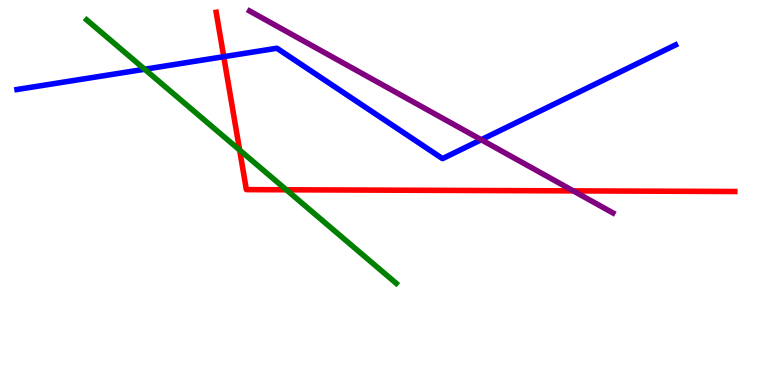[{'lines': ['blue', 'red'], 'intersections': [{'x': 2.89, 'y': 8.53}]}, {'lines': ['green', 'red'], 'intersections': [{'x': 3.09, 'y': 6.1}, {'x': 3.69, 'y': 5.07}]}, {'lines': ['purple', 'red'], 'intersections': [{'x': 7.4, 'y': 5.04}]}, {'lines': ['blue', 'green'], 'intersections': [{'x': 1.87, 'y': 8.2}]}, {'lines': ['blue', 'purple'], 'intersections': [{'x': 6.21, 'y': 6.37}]}, {'lines': ['green', 'purple'], 'intersections': []}]